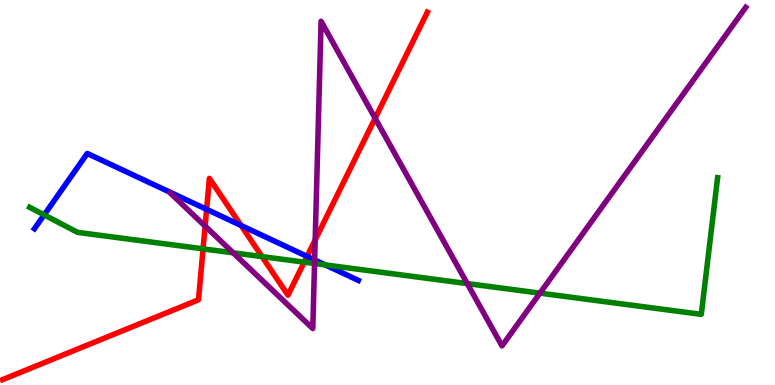[{'lines': ['blue', 'red'], 'intersections': [{'x': 2.67, 'y': 4.56}, {'x': 3.11, 'y': 4.14}, {'x': 3.96, 'y': 3.34}]}, {'lines': ['green', 'red'], 'intersections': [{'x': 2.62, 'y': 3.54}, {'x': 3.38, 'y': 3.33}, {'x': 3.93, 'y': 3.19}]}, {'lines': ['purple', 'red'], 'intersections': [{'x': 2.65, 'y': 4.13}, {'x': 4.07, 'y': 3.77}, {'x': 4.84, 'y': 6.93}]}, {'lines': ['blue', 'green'], 'intersections': [{'x': 0.57, 'y': 4.42}, {'x': 4.2, 'y': 3.12}]}, {'lines': ['blue', 'purple'], 'intersections': [{'x': 4.06, 'y': 3.25}]}, {'lines': ['green', 'purple'], 'intersections': [{'x': 3.01, 'y': 3.43}, {'x': 4.06, 'y': 3.16}, {'x': 6.03, 'y': 2.63}, {'x': 6.97, 'y': 2.39}]}]